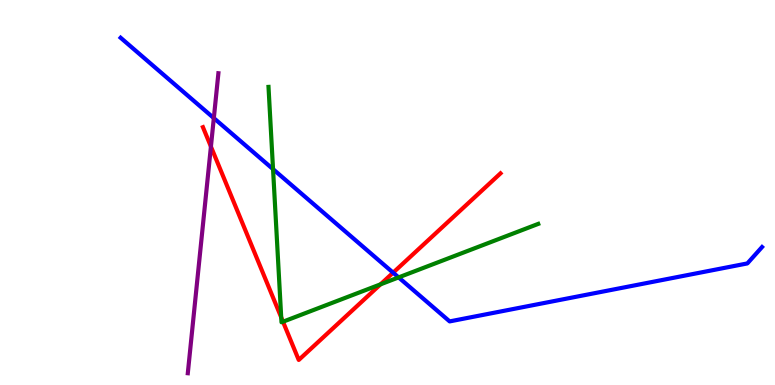[{'lines': ['blue', 'red'], 'intersections': [{'x': 5.07, 'y': 2.92}]}, {'lines': ['green', 'red'], 'intersections': [{'x': 3.63, 'y': 1.76}, {'x': 3.65, 'y': 1.64}, {'x': 4.91, 'y': 2.61}]}, {'lines': ['purple', 'red'], 'intersections': [{'x': 2.72, 'y': 6.19}]}, {'lines': ['blue', 'green'], 'intersections': [{'x': 3.52, 'y': 5.61}, {'x': 5.14, 'y': 2.79}]}, {'lines': ['blue', 'purple'], 'intersections': [{'x': 2.76, 'y': 6.93}]}, {'lines': ['green', 'purple'], 'intersections': []}]